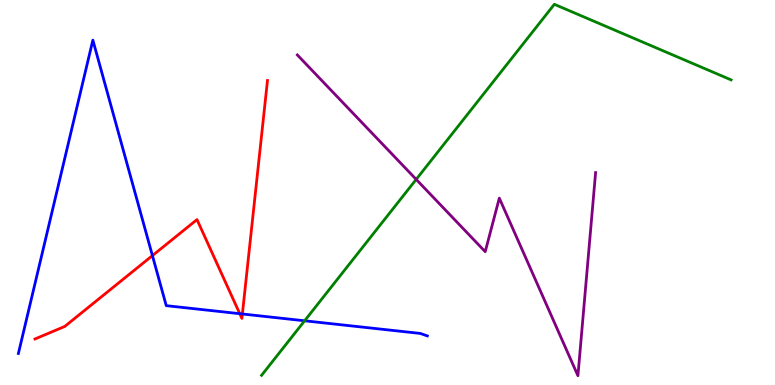[{'lines': ['blue', 'red'], 'intersections': [{'x': 1.97, 'y': 3.36}, {'x': 3.09, 'y': 1.85}, {'x': 3.13, 'y': 1.84}]}, {'lines': ['green', 'red'], 'intersections': []}, {'lines': ['purple', 'red'], 'intersections': []}, {'lines': ['blue', 'green'], 'intersections': [{'x': 3.93, 'y': 1.67}]}, {'lines': ['blue', 'purple'], 'intersections': []}, {'lines': ['green', 'purple'], 'intersections': [{'x': 5.37, 'y': 5.34}]}]